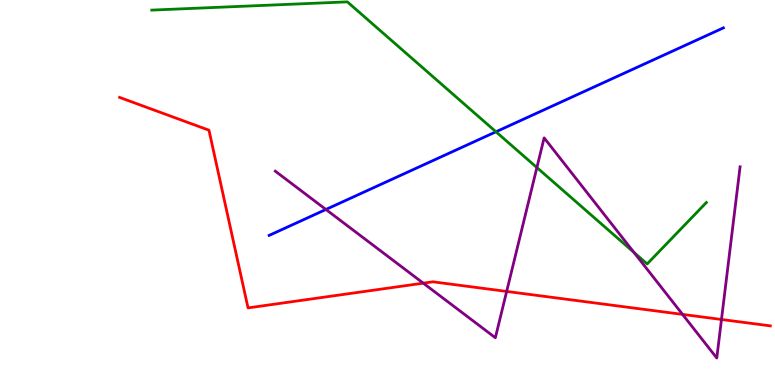[{'lines': ['blue', 'red'], 'intersections': []}, {'lines': ['green', 'red'], 'intersections': []}, {'lines': ['purple', 'red'], 'intersections': [{'x': 5.46, 'y': 2.65}, {'x': 6.54, 'y': 2.43}, {'x': 8.81, 'y': 1.83}, {'x': 9.31, 'y': 1.7}]}, {'lines': ['blue', 'green'], 'intersections': [{'x': 6.4, 'y': 6.58}]}, {'lines': ['blue', 'purple'], 'intersections': [{'x': 4.21, 'y': 4.56}]}, {'lines': ['green', 'purple'], 'intersections': [{'x': 6.93, 'y': 5.65}, {'x': 8.18, 'y': 3.44}]}]